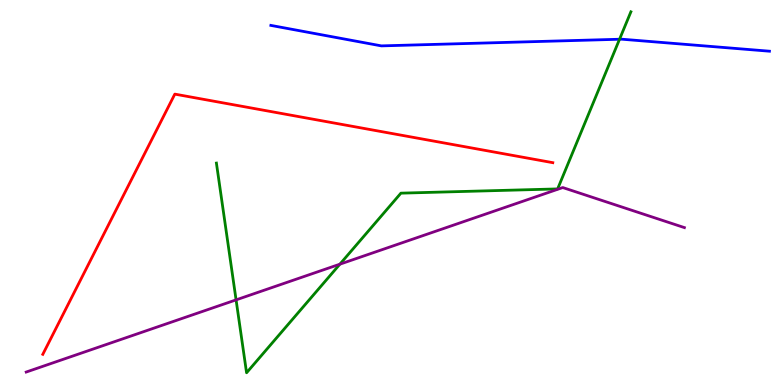[{'lines': ['blue', 'red'], 'intersections': []}, {'lines': ['green', 'red'], 'intersections': []}, {'lines': ['purple', 'red'], 'intersections': []}, {'lines': ['blue', 'green'], 'intersections': [{'x': 7.99, 'y': 8.98}]}, {'lines': ['blue', 'purple'], 'intersections': []}, {'lines': ['green', 'purple'], 'intersections': [{'x': 3.05, 'y': 2.21}, {'x': 4.39, 'y': 3.14}]}]